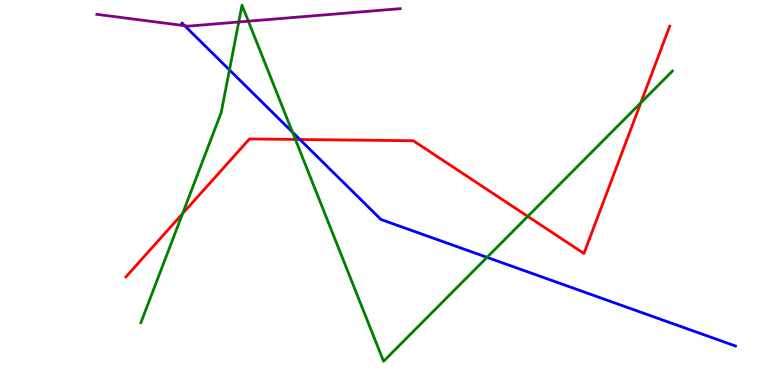[{'lines': ['blue', 'red'], 'intersections': [{'x': 3.87, 'y': 6.38}]}, {'lines': ['green', 'red'], 'intersections': [{'x': 2.36, 'y': 4.45}, {'x': 3.81, 'y': 6.38}, {'x': 6.81, 'y': 4.38}, {'x': 8.27, 'y': 7.33}]}, {'lines': ['purple', 'red'], 'intersections': []}, {'lines': ['blue', 'green'], 'intersections': [{'x': 2.96, 'y': 8.18}, {'x': 3.77, 'y': 6.57}, {'x': 6.28, 'y': 3.32}]}, {'lines': ['blue', 'purple'], 'intersections': [{'x': 2.38, 'y': 9.33}]}, {'lines': ['green', 'purple'], 'intersections': [{'x': 3.08, 'y': 9.43}, {'x': 3.2, 'y': 9.45}]}]